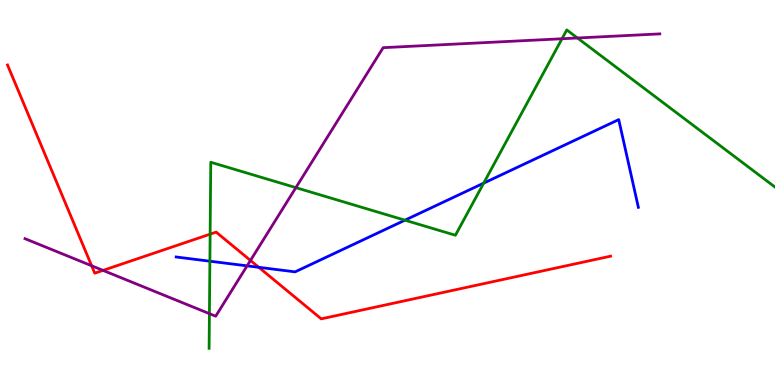[{'lines': ['blue', 'red'], 'intersections': [{'x': 3.34, 'y': 3.06}]}, {'lines': ['green', 'red'], 'intersections': [{'x': 2.71, 'y': 3.92}]}, {'lines': ['purple', 'red'], 'intersections': [{'x': 1.18, 'y': 3.1}, {'x': 1.33, 'y': 2.98}, {'x': 3.23, 'y': 3.24}]}, {'lines': ['blue', 'green'], 'intersections': [{'x': 2.71, 'y': 3.22}, {'x': 5.23, 'y': 4.28}, {'x': 6.24, 'y': 5.24}]}, {'lines': ['blue', 'purple'], 'intersections': [{'x': 3.19, 'y': 3.09}]}, {'lines': ['green', 'purple'], 'intersections': [{'x': 2.7, 'y': 1.85}, {'x': 3.82, 'y': 5.13}, {'x': 7.25, 'y': 8.99}, {'x': 7.45, 'y': 9.01}]}]